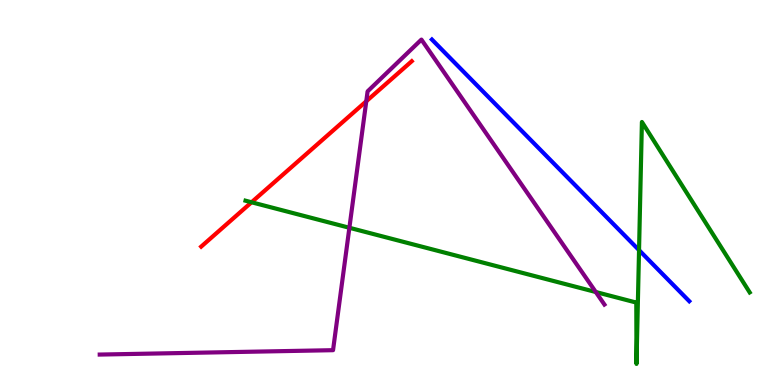[{'lines': ['blue', 'red'], 'intersections': []}, {'lines': ['green', 'red'], 'intersections': [{'x': 3.25, 'y': 4.75}]}, {'lines': ['purple', 'red'], 'intersections': [{'x': 4.73, 'y': 7.37}]}, {'lines': ['blue', 'green'], 'intersections': [{'x': 8.25, 'y': 3.5}]}, {'lines': ['blue', 'purple'], 'intersections': []}, {'lines': ['green', 'purple'], 'intersections': [{'x': 4.51, 'y': 4.08}, {'x': 7.69, 'y': 2.42}]}]